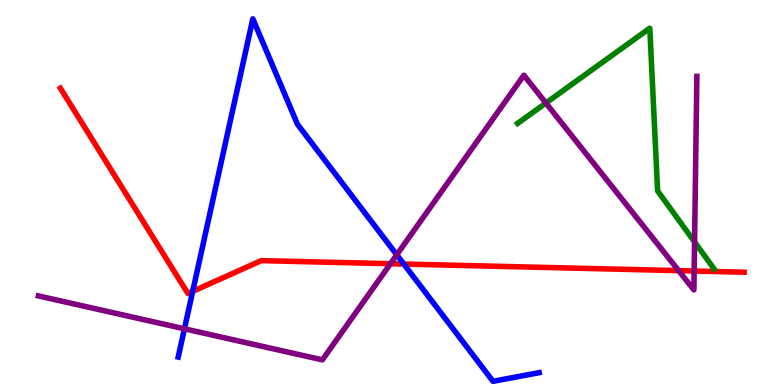[{'lines': ['blue', 'red'], 'intersections': [{'x': 2.49, 'y': 2.43}, {'x': 5.21, 'y': 3.14}]}, {'lines': ['green', 'red'], 'intersections': []}, {'lines': ['purple', 'red'], 'intersections': [{'x': 5.04, 'y': 3.15}, {'x': 8.76, 'y': 2.97}, {'x': 8.96, 'y': 2.96}]}, {'lines': ['blue', 'green'], 'intersections': []}, {'lines': ['blue', 'purple'], 'intersections': [{'x': 2.38, 'y': 1.46}, {'x': 5.12, 'y': 3.38}]}, {'lines': ['green', 'purple'], 'intersections': [{'x': 7.04, 'y': 7.32}, {'x': 8.96, 'y': 3.72}]}]